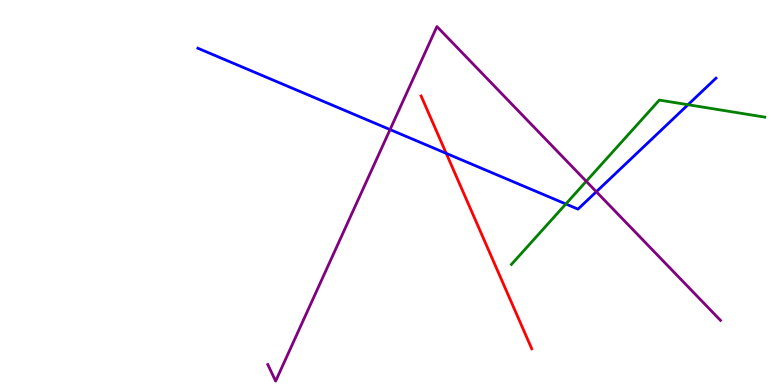[{'lines': ['blue', 'red'], 'intersections': [{'x': 5.76, 'y': 6.02}]}, {'lines': ['green', 'red'], 'intersections': []}, {'lines': ['purple', 'red'], 'intersections': []}, {'lines': ['blue', 'green'], 'intersections': [{'x': 7.3, 'y': 4.7}, {'x': 8.88, 'y': 7.28}]}, {'lines': ['blue', 'purple'], 'intersections': [{'x': 5.03, 'y': 6.63}, {'x': 7.69, 'y': 5.02}]}, {'lines': ['green', 'purple'], 'intersections': [{'x': 7.56, 'y': 5.29}]}]